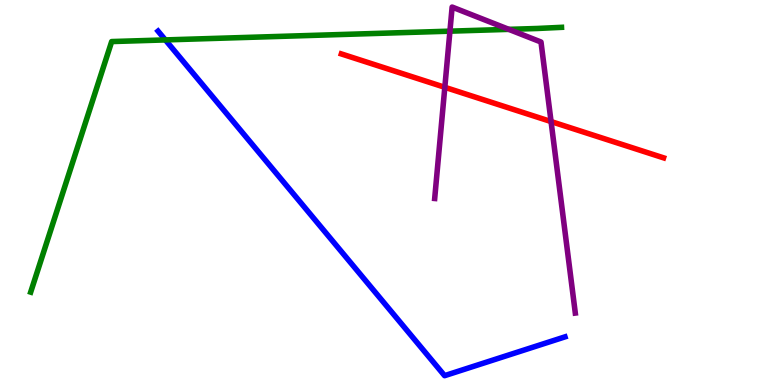[{'lines': ['blue', 'red'], 'intersections': []}, {'lines': ['green', 'red'], 'intersections': []}, {'lines': ['purple', 'red'], 'intersections': [{'x': 5.74, 'y': 7.73}, {'x': 7.11, 'y': 6.84}]}, {'lines': ['blue', 'green'], 'intersections': [{'x': 2.13, 'y': 8.96}]}, {'lines': ['blue', 'purple'], 'intersections': []}, {'lines': ['green', 'purple'], 'intersections': [{'x': 5.81, 'y': 9.19}, {'x': 6.57, 'y': 9.24}]}]